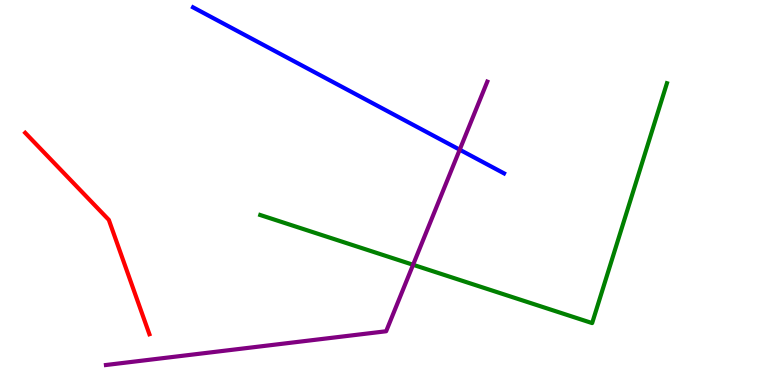[{'lines': ['blue', 'red'], 'intersections': []}, {'lines': ['green', 'red'], 'intersections': []}, {'lines': ['purple', 'red'], 'intersections': []}, {'lines': ['blue', 'green'], 'intersections': []}, {'lines': ['blue', 'purple'], 'intersections': [{'x': 5.93, 'y': 6.11}]}, {'lines': ['green', 'purple'], 'intersections': [{'x': 5.33, 'y': 3.12}]}]